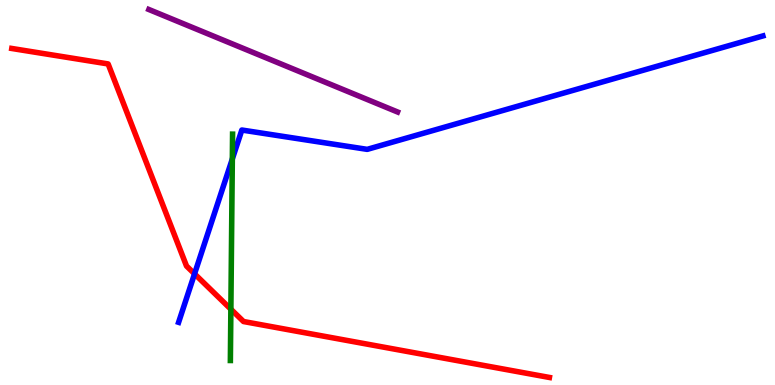[{'lines': ['blue', 'red'], 'intersections': [{'x': 2.51, 'y': 2.89}]}, {'lines': ['green', 'red'], 'intersections': [{'x': 2.98, 'y': 1.97}]}, {'lines': ['purple', 'red'], 'intersections': []}, {'lines': ['blue', 'green'], 'intersections': [{'x': 3.0, 'y': 5.87}]}, {'lines': ['blue', 'purple'], 'intersections': []}, {'lines': ['green', 'purple'], 'intersections': []}]